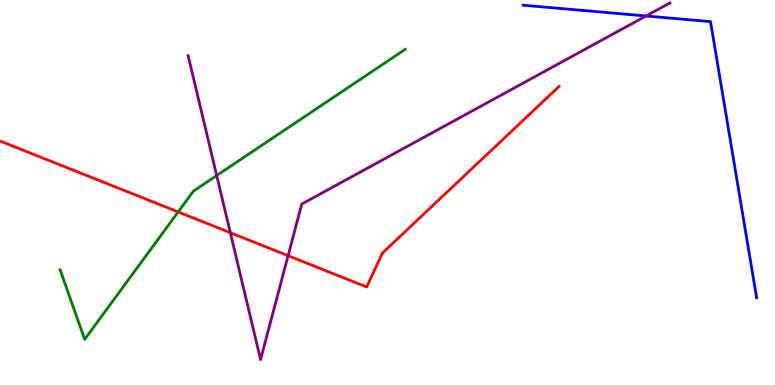[{'lines': ['blue', 'red'], 'intersections': []}, {'lines': ['green', 'red'], 'intersections': [{'x': 2.3, 'y': 4.5}]}, {'lines': ['purple', 'red'], 'intersections': [{'x': 2.97, 'y': 3.96}, {'x': 3.72, 'y': 3.36}]}, {'lines': ['blue', 'green'], 'intersections': []}, {'lines': ['blue', 'purple'], 'intersections': [{'x': 8.34, 'y': 9.58}]}, {'lines': ['green', 'purple'], 'intersections': [{'x': 2.8, 'y': 5.44}]}]